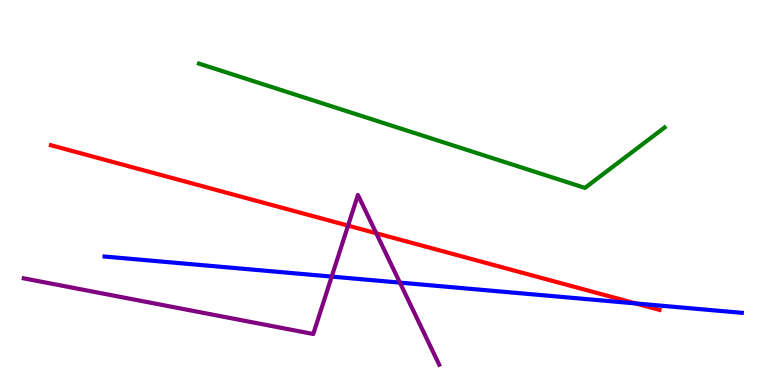[{'lines': ['blue', 'red'], 'intersections': [{'x': 8.2, 'y': 2.12}]}, {'lines': ['green', 'red'], 'intersections': []}, {'lines': ['purple', 'red'], 'intersections': [{'x': 4.49, 'y': 4.14}, {'x': 4.85, 'y': 3.94}]}, {'lines': ['blue', 'green'], 'intersections': []}, {'lines': ['blue', 'purple'], 'intersections': [{'x': 4.28, 'y': 2.82}, {'x': 5.16, 'y': 2.66}]}, {'lines': ['green', 'purple'], 'intersections': []}]